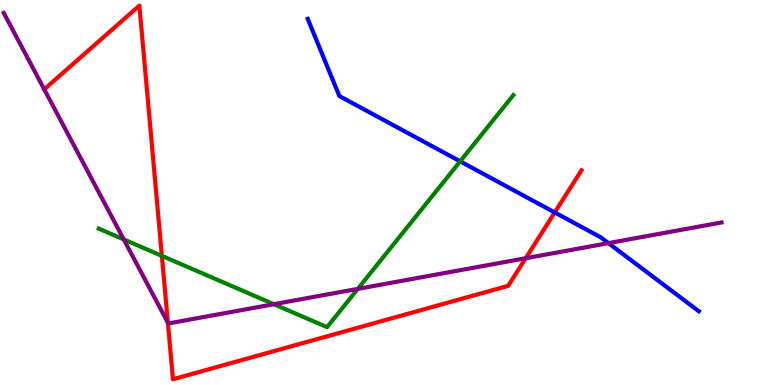[{'lines': ['blue', 'red'], 'intersections': [{'x': 7.16, 'y': 4.48}]}, {'lines': ['green', 'red'], 'intersections': [{'x': 2.09, 'y': 3.35}]}, {'lines': ['purple', 'red'], 'intersections': [{'x': 2.17, 'y': 1.62}, {'x': 6.78, 'y': 3.29}]}, {'lines': ['blue', 'green'], 'intersections': [{'x': 5.94, 'y': 5.81}]}, {'lines': ['blue', 'purple'], 'intersections': [{'x': 7.85, 'y': 3.69}]}, {'lines': ['green', 'purple'], 'intersections': [{'x': 1.6, 'y': 3.78}, {'x': 3.53, 'y': 2.1}, {'x': 4.62, 'y': 2.5}]}]